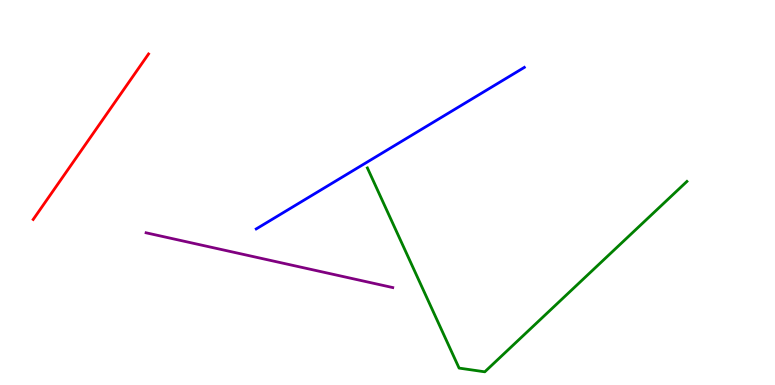[{'lines': ['blue', 'red'], 'intersections': []}, {'lines': ['green', 'red'], 'intersections': []}, {'lines': ['purple', 'red'], 'intersections': []}, {'lines': ['blue', 'green'], 'intersections': []}, {'lines': ['blue', 'purple'], 'intersections': []}, {'lines': ['green', 'purple'], 'intersections': []}]